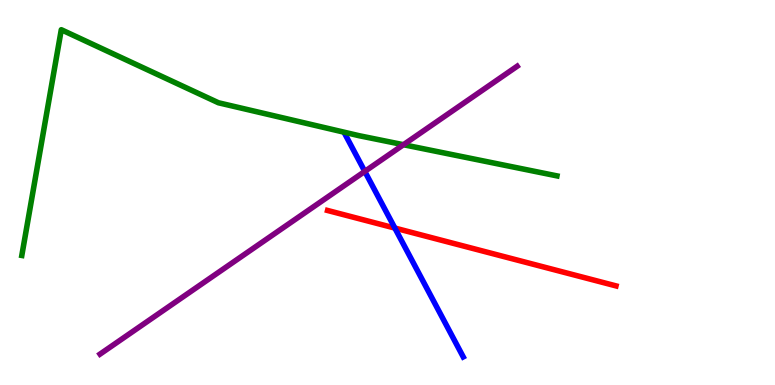[{'lines': ['blue', 'red'], 'intersections': [{'x': 5.1, 'y': 4.08}]}, {'lines': ['green', 'red'], 'intersections': []}, {'lines': ['purple', 'red'], 'intersections': []}, {'lines': ['blue', 'green'], 'intersections': []}, {'lines': ['blue', 'purple'], 'intersections': [{'x': 4.71, 'y': 5.55}]}, {'lines': ['green', 'purple'], 'intersections': [{'x': 5.21, 'y': 6.24}]}]